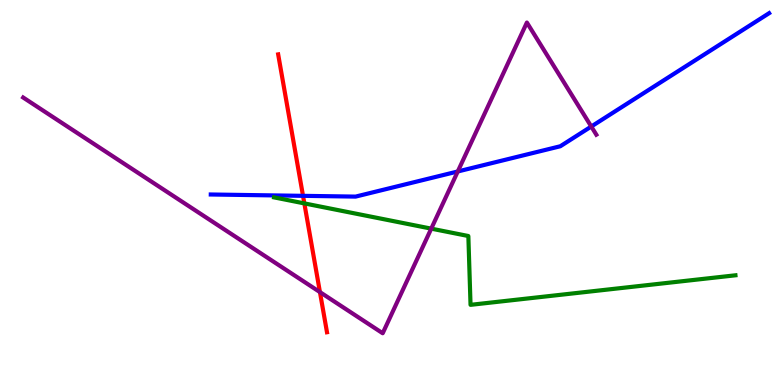[{'lines': ['blue', 'red'], 'intersections': [{'x': 3.91, 'y': 4.91}]}, {'lines': ['green', 'red'], 'intersections': [{'x': 3.93, 'y': 4.72}]}, {'lines': ['purple', 'red'], 'intersections': [{'x': 4.13, 'y': 2.41}]}, {'lines': ['blue', 'green'], 'intersections': []}, {'lines': ['blue', 'purple'], 'intersections': [{'x': 5.91, 'y': 5.55}, {'x': 7.63, 'y': 6.71}]}, {'lines': ['green', 'purple'], 'intersections': [{'x': 5.56, 'y': 4.06}]}]